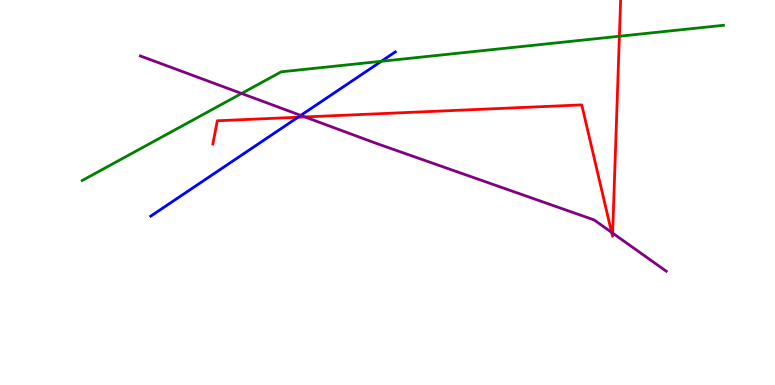[{'lines': ['blue', 'red'], 'intersections': [{'x': 3.85, 'y': 6.95}]}, {'lines': ['green', 'red'], 'intersections': [{'x': 7.99, 'y': 9.06}]}, {'lines': ['purple', 'red'], 'intersections': [{'x': 3.93, 'y': 6.96}, {'x': 7.89, 'y': 3.96}, {'x': 7.91, 'y': 3.95}]}, {'lines': ['blue', 'green'], 'intersections': [{'x': 4.92, 'y': 8.41}]}, {'lines': ['blue', 'purple'], 'intersections': [{'x': 3.88, 'y': 7.0}]}, {'lines': ['green', 'purple'], 'intersections': [{'x': 3.12, 'y': 7.57}]}]